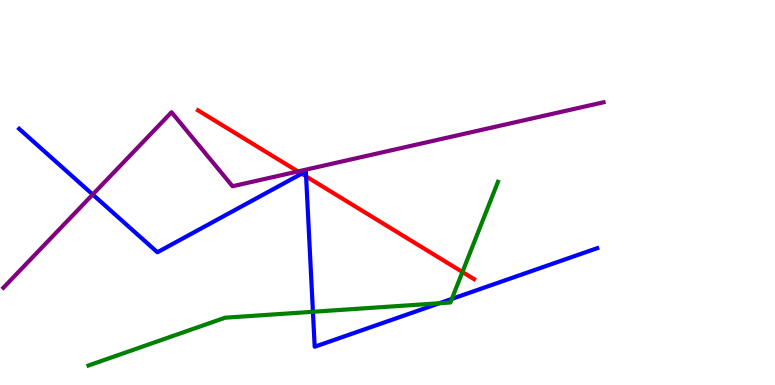[{'lines': ['blue', 'red'], 'intersections': [{'x': 3.89, 'y': 5.49}, {'x': 3.95, 'y': 5.42}]}, {'lines': ['green', 'red'], 'intersections': [{'x': 5.97, 'y': 2.94}]}, {'lines': ['purple', 'red'], 'intersections': [{'x': 3.84, 'y': 5.55}]}, {'lines': ['blue', 'green'], 'intersections': [{'x': 4.04, 'y': 1.9}, {'x': 5.67, 'y': 2.12}, {'x': 5.83, 'y': 2.24}]}, {'lines': ['blue', 'purple'], 'intersections': [{'x': 1.2, 'y': 4.95}]}, {'lines': ['green', 'purple'], 'intersections': []}]